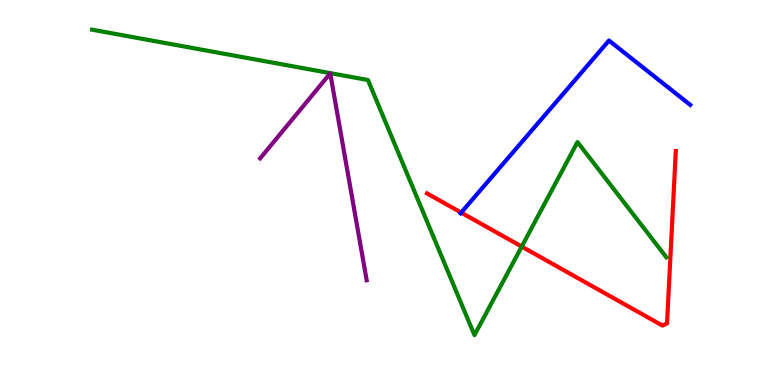[{'lines': ['blue', 'red'], 'intersections': [{'x': 5.95, 'y': 4.48}]}, {'lines': ['green', 'red'], 'intersections': [{'x': 6.73, 'y': 3.6}]}, {'lines': ['purple', 'red'], 'intersections': []}, {'lines': ['blue', 'green'], 'intersections': []}, {'lines': ['blue', 'purple'], 'intersections': []}, {'lines': ['green', 'purple'], 'intersections': []}]